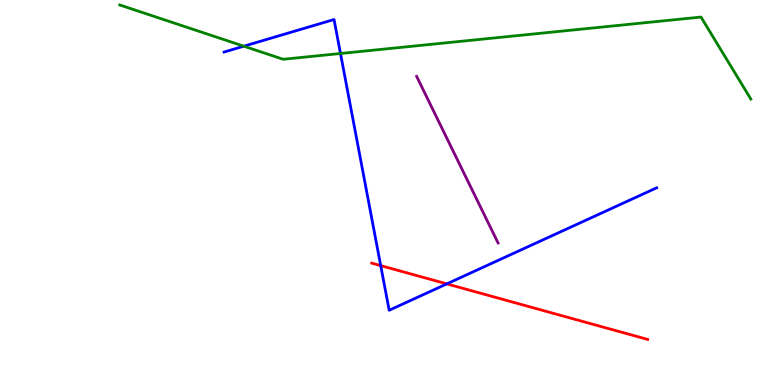[{'lines': ['blue', 'red'], 'intersections': [{'x': 4.91, 'y': 3.1}, {'x': 5.77, 'y': 2.63}]}, {'lines': ['green', 'red'], 'intersections': []}, {'lines': ['purple', 'red'], 'intersections': []}, {'lines': ['blue', 'green'], 'intersections': [{'x': 3.15, 'y': 8.8}, {'x': 4.39, 'y': 8.61}]}, {'lines': ['blue', 'purple'], 'intersections': []}, {'lines': ['green', 'purple'], 'intersections': []}]